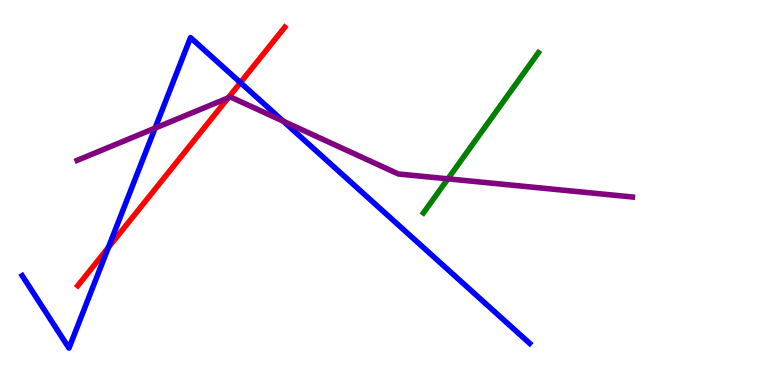[{'lines': ['blue', 'red'], 'intersections': [{'x': 1.4, 'y': 3.57}, {'x': 3.1, 'y': 7.85}]}, {'lines': ['green', 'red'], 'intersections': []}, {'lines': ['purple', 'red'], 'intersections': [{'x': 2.94, 'y': 7.46}]}, {'lines': ['blue', 'green'], 'intersections': []}, {'lines': ['blue', 'purple'], 'intersections': [{'x': 2.0, 'y': 6.67}, {'x': 3.65, 'y': 6.85}]}, {'lines': ['green', 'purple'], 'intersections': [{'x': 5.78, 'y': 5.35}]}]